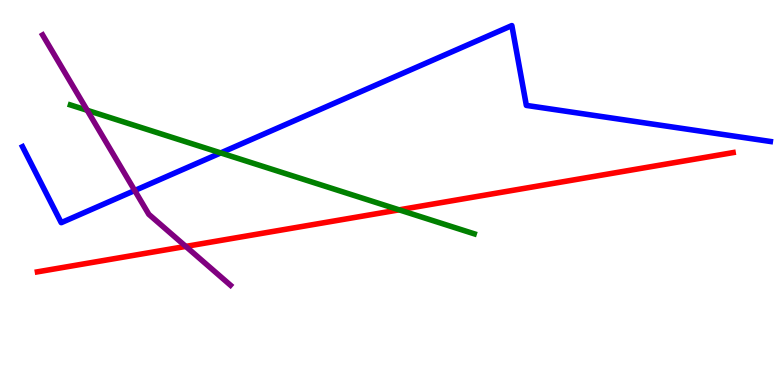[{'lines': ['blue', 'red'], 'intersections': []}, {'lines': ['green', 'red'], 'intersections': [{'x': 5.15, 'y': 4.55}]}, {'lines': ['purple', 'red'], 'intersections': [{'x': 2.4, 'y': 3.6}]}, {'lines': ['blue', 'green'], 'intersections': [{'x': 2.85, 'y': 6.03}]}, {'lines': ['blue', 'purple'], 'intersections': [{'x': 1.74, 'y': 5.05}]}, {'lines': ['green', 'purple'], 'intersections': [{'x': 1.13, 'y': 7.13}]}]